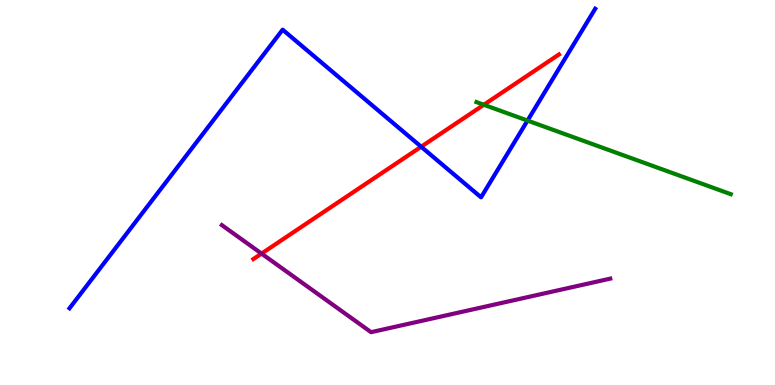[{'lines': ['blue', 'red'], 'intersections': [{'x': 5.43, 'y': 6.19}]}, {'lines': ['green', 'red'], 'intersections': [{'x': 6.24, 'y': 7.28}]}, {'lines': ['purple', 'red'], 'intersections': [{'x': 3.37, 'y': 3.41}]}, {'lines': ['blue', 'green'], 'intersections': [{'x': 6.81, 'y': 6.87}]}, {'lines': ['blue', 'purple'], 'intersections': []}, {'lines': ['green', 'purple'], 'intersections': []}]